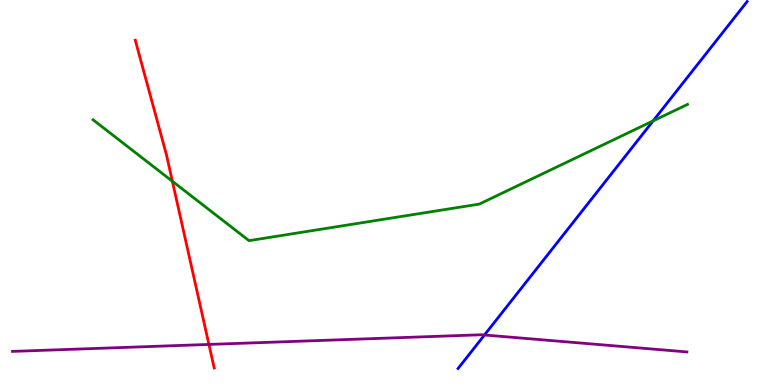[{'lines': ['blue', 'red'], 'intersections': []}, {'lines': ['green', 'red'], 'intersections': [{'x': 2.22, 'y': 5.29}]}, {'lines': ['purple', 'red'], 'intersections': [{'x': 2.7, 'y': 1.05}]}, {'lines': ['blue', 'green'], 'intersections': [{'x': 8.43, 'y': 6.86}]}, {'lines': ['blue', 'purple'], 'intersections': [{'x': 6.25, 'y': 1.3}]}, {'lines': ['green', 'purple'], 'intersections': []}]